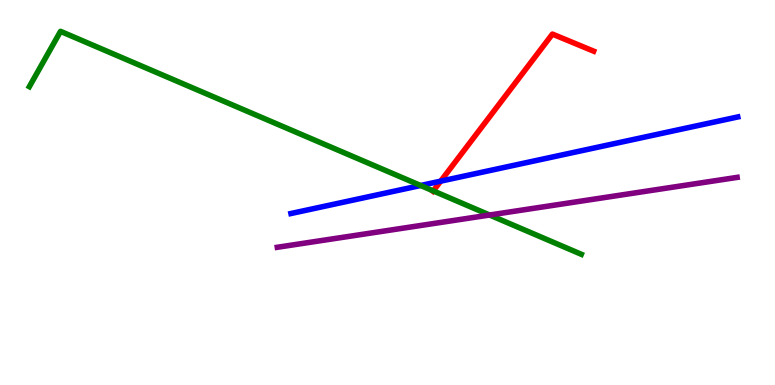[{'lines': ['blue', 'red'], 'intersections': [{'x': 5.69, 'y': 5.29}]}, {'lines': ['green', 'red'], 'intersections': [{'x': 5.59, 'y': 5.04}]}, {'lines': ['purple', 'red'], 'intersections': []}, {'lines': ['blue', 'green'], 'intersections': [{'x': 5.43, 'y': 5.18}]}, {'lines': ['blue', 'purple'], 'intersections': []}, {'lines': ['green', 'purple'], 'intersections': [{'x': 6.32, 'y': 4.42}]}]